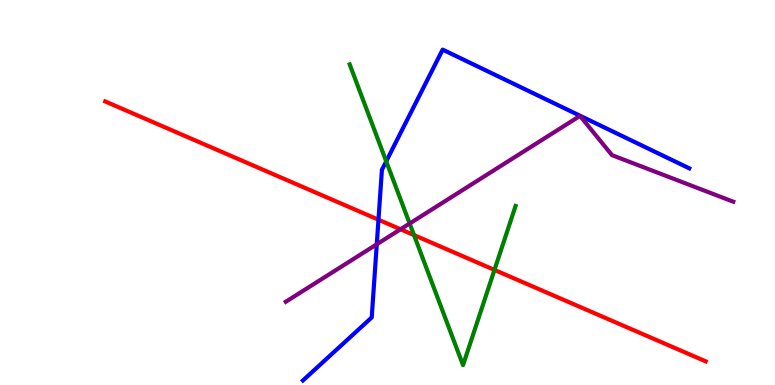[{'lines': ['blue', 'red'], 'intersections': [{'x': 4.88, 'y': 4.29}]}, {'lines': ['green', 'red'], 'intersections': [{'x': 5.34, 'y': 3.89}, {'x': 6.38, 'y': 2.99}]}, {'lines': ['purple', 'red'], 'intersections': [{'x': 5.17, 'y': 4.04}]}, {'lines': ['blue', 'green'], 'intersections': [{'x': 4.98, 'y': 5.81}]}, {'lines': ['blue', 'purple'], 'intersections': [{'x': 4.86, 'y': 3.66}]}, {'lines': ['green', 'purple'], 'intersections': [{'x': 5.29, 'y': 4.19}]}]